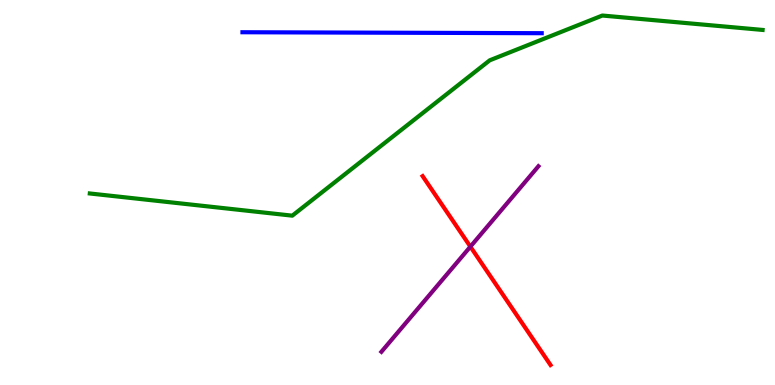[{'lines': ['blue', 'red'], 'intersections': []}, {'lines': ['green', 'red'], 'intersections': []}, {'lines': ['purple', 'red'], 'intersections': [{'x': 6.07, 'y': 3.59}]}, {'lines': ['blue', 'green'], 'intersections': []}, {'lines': ['blue', 'purple'], 'intersections': []}, {'lines': ['green', 'purple'], 'intersections': []}]